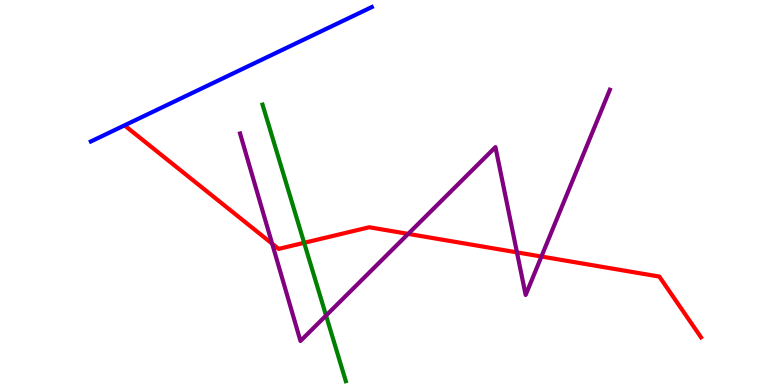[{'lines': ['blue', 'red'], 'intersections': []}, {'lines': ['green', 'red'], 'intersections': [{'x': 3.92, 'y': 3.69}]}, {'lines': ['purple', 'red'], 'intersections': [{'x': 3.51, 'y': 3.67}, {'x': 5.27, 'y': 3.93}, {'x': 6.67, 'y': 3.44}, {'x': 6.99, 'y': 3.34}]}, {'lines': ['blue', 'green'], 'intersections': []}, {'lines': ['blue', 'purple'], 'intersections': []}, {'lines': ['green', 'purple'], 'intersections': [{'x': 4.21, 'y': 1.8}]}]